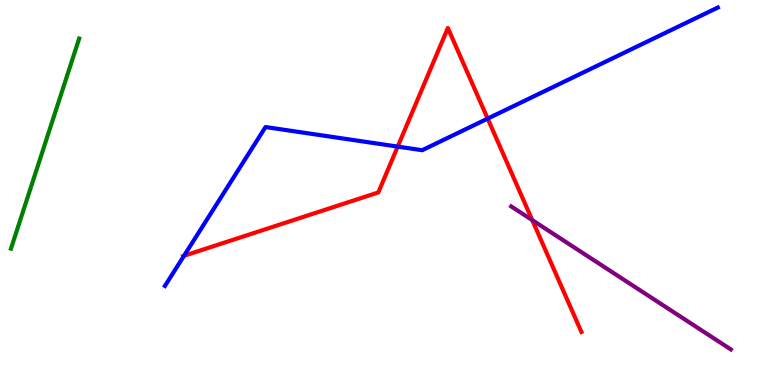[{'lines': ['blue', 'red'], 'intersections': [{'x': 2.37, 'y': 3.36}, {'x': 5.13, 'y': 6.19}, {'x': 6.29, 'y': 6.92}]}, {'lines': ['green', 'red'], 'intersections': []}, {'lines': ['purple', 'red'], 'intersections': [{'x': 6.87, 'y': 4.28}]}, {'lines': ['blue', 'green'], 'intersections': []}, {'lines': ['blue', 'purple'], 'intersections': []}, {'lines': ['green', 'purple'], 'intersections': []}]